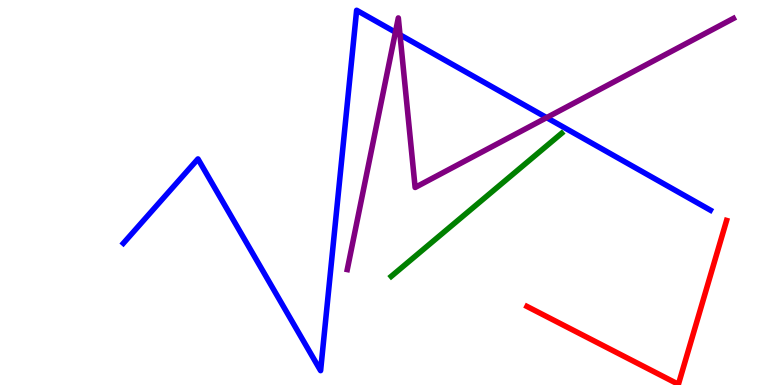[{'lines': ['blue', 'red'], 'intersections': []}, {'lines': ['green', 'red'], 'intersections': []}, {'lines': ['purple', 'red'], 'intersections': []}, {'lines': ['blue', 'green'], 'intersections': []}, {'lines': ['blue', 'purple'], 'intersections': [{'x': 5.1, 'y': 9.16}, {'x': 5.16, 'y': 9.1}, {'x': 7.05, 'y': 6.94}]}, {'lines': ['green', 'purple'], 'intersections': []}]